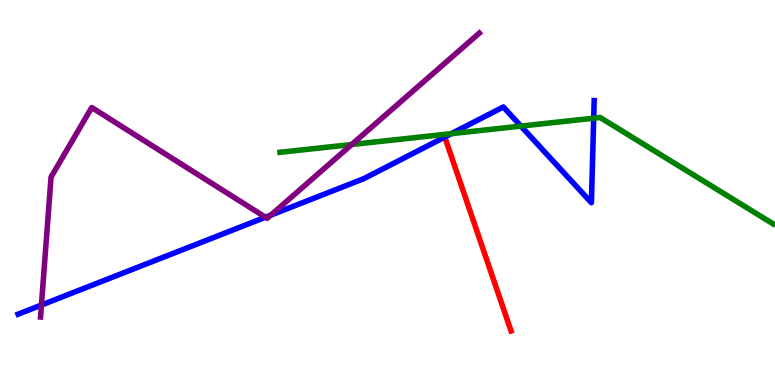[{'lines': ['blue', 'red'], 'intersections': []}, {'lines': ['green', 'red'], 'intersections': []}, {'lines': ['purple', 'red'], 'intersections': []}, {'lines': ['blue', 'green'], 'intersections': [{'x': 5.82, 'y': 6.53}, {'x': 6.72, 'y': 6.72}, {'x': 7.66, 'y': 6.93}]}, {'lines': ['blue', 'purple'], 'intersections': [{'x': 0.534, 'y': 2.08}, {'x': 3.43, 'y': 4.36}, {'x': 3.49, 'y': 4.41}]}, {'lines': ['green', 'purple'], 'intersections': [{'x': 4.54, 'y': 6.25}]}]